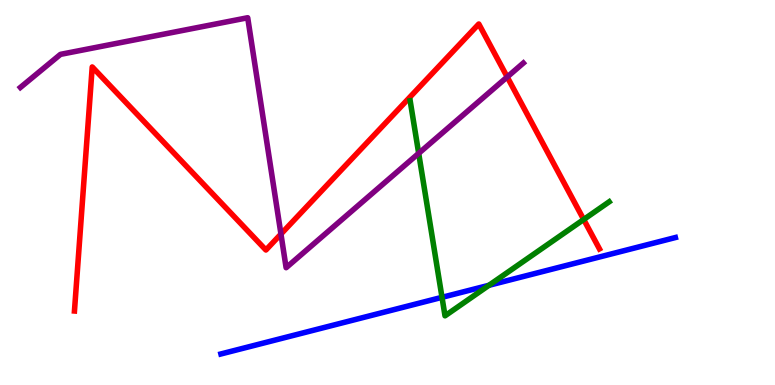[{'lines': ['blue', 'red'], 'intersections': []}, {'lines': ['green', 'red'], 'intersections': [{'x': 7.53, 'y': 4.3}]}, {'lines': ['purple', 'red'], 'intersections': [{'x': 3.63, 'y': 3.92}, {'x': 6.54, 'y': 8.0}]}, {'lines': ['blue', 'green'], 'intersections': [{'x': 5.7, 'y': 2.28}, {'x': 6.31, 'y': 2.59}]}, {'lines': ['blue', 'purple'], 'intersections': []}, {'lines': ['green', 'purple'], 'intersections': [{'x': 5.4, 'y': 6.02}]}]